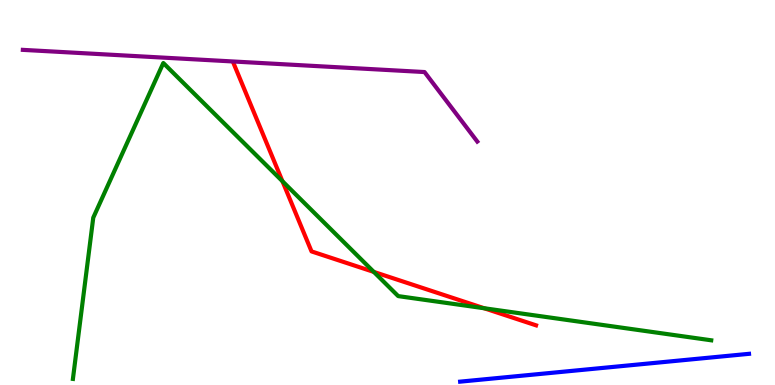[{'lines': ['blue', 'red'], 'intersections': []}, {'lines': ['green', 'red'], 'intersections': [{'x': 3.64, 'y': 5.29}, {'x': 4.82, 'y': 2.94}, {'x': 6.25, 'y': 1.99}]}, {'lines': ['purple', 'red'], 'intersections': []}, {'lines': ['blue', 'green'], 'intersections': []}, {'lines': ['blue', 'purple'], 'intersections': []}, {'lines': ['green', 'purple'], 'intersections': []}]